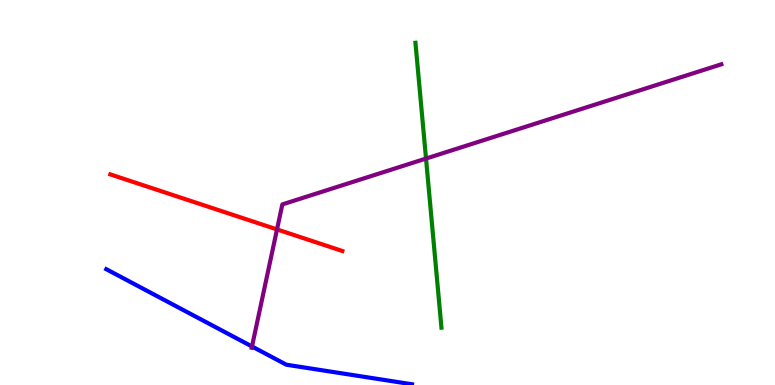[{'lines': ['blue', 'red'], 'intersections': []}, {'lines': ['green', 'red'], 'intersections': []}, {'lines': ['purple', 'red'], 'intersections': [{'x': 3.57, 'y': 4.04}]}, {'lines': ['blue', 'green'], 'intersections': []}, {'lines': ['blue', 'purple'], 'intersections': [{'x': 3.25, 'y': 1.0}]}, {'lines': ['green', 'purple'], 'intersections': [{'x': 5.5, 'y': 5.88}]}]